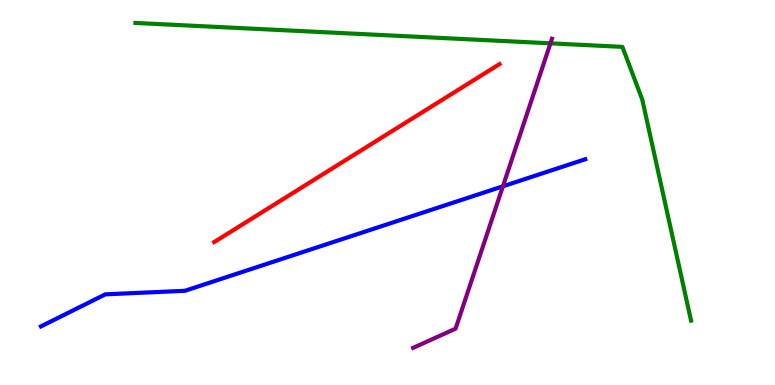[{'lines': ['blue', 'red'], 'intersections': []}, {'lines': ['green', 'red'], 'intersections': []}, {'lines': ['purple', 'red'], 'intersections': []}, {'lines': ['blue', 'green'], 'intersections': []}, {'lines': ['blue', 'purple'], 'intersections': [{'x': 6.49, 'y': 5.16}]}, {'lines': ['green', 'purple'], 'intersections': [{'x': 7.1, 'y': 8.87}]}]